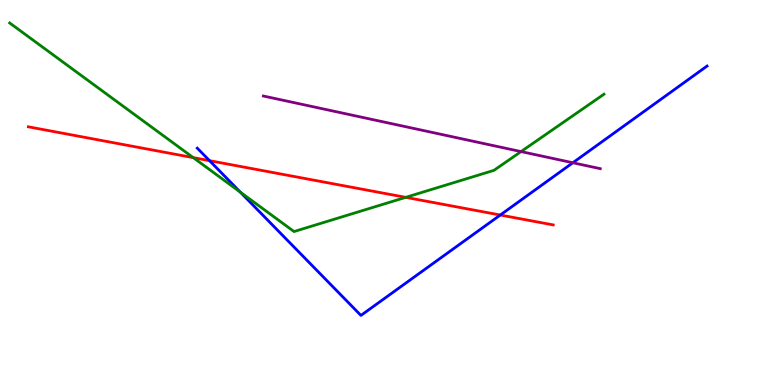[{'lines': ['blue', 'red'], 'intersections': [{'x': 2.7, 'y': 5.83}, {'x': 6.46, 'y': 4.42}]}, {'lines': ['green', 'red'], 'intersections': [{'x': 2.49, 'y': 5.91}, {'x': 5.24, 'y': 4.87}]}, {'lines': ['purple', 'red'], 'intersections': []}, {'lines': ['blue', 'green'], 'intersections': [{'x': 3.1, 'y': 5.01}]}, {'lines': ['blue', 'purple'], 'intersections': [{'x': 7.39, 'y': 5.77}]}, {'lines': ['green', 'purple'], 'intersections': [{'x': 6.72, 'y': 6.06}]}]